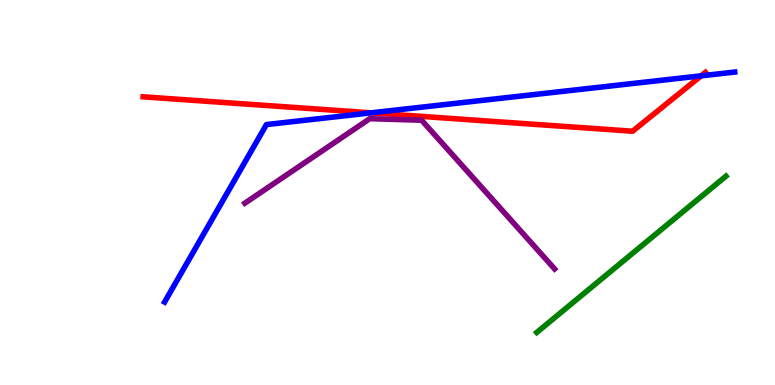[{'lines': ['blue', 'red'], 'intersections': [{'x': 4.79, 'y': 7.07}, {'x': 9.05, 'y': 8.03}]}, {'lines': ['green', 'red'], 'intersections': []}, {'lines': ['purple', 'red'], 'intersections': []}, {'lines': ['blue', 'green'], 'intersections': []}, {'lines': ['blue', 'purple'], 'intersections': []}, {'lines': ['green', 'purple'], 'intersections': []}]